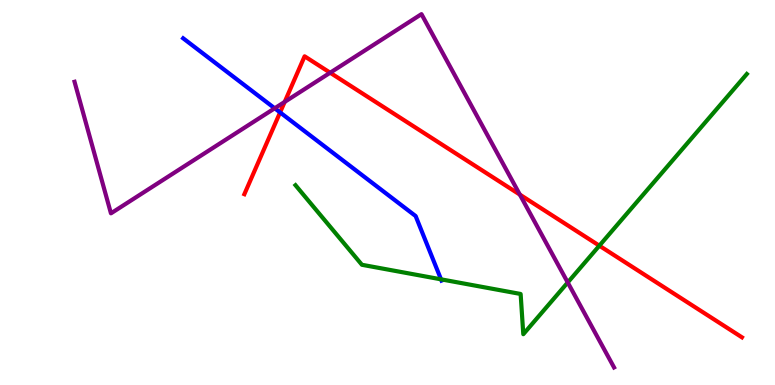[{'lines': ['blue', 'red'], 'intersections': [{'x': 3.61, 'y': 7.08}]}, {'lines': ['green', 'red'], 'intersections': [{'x': 7.73, 'y': 3.62}]}, {'lines': ['purple', 'red'], 'intersections': [{'x': 3.67, 'y': 7.35}, {'x': 4.26, 'y': 8.11}, {'x': 6.71, 'y': 4.95}]}, {'lines': ['blue', 'green'], 'intersections': [{'x': 5.69, 'y': 2.74}]}, {'lines': ['blue', 'purple'], 'intersections': [{'x': 3.54, 'y': 7.19}]}, {'lines': ['green', 'purple'], 'intersections': [{'x': 7.33, 'y': 2.66}]}]